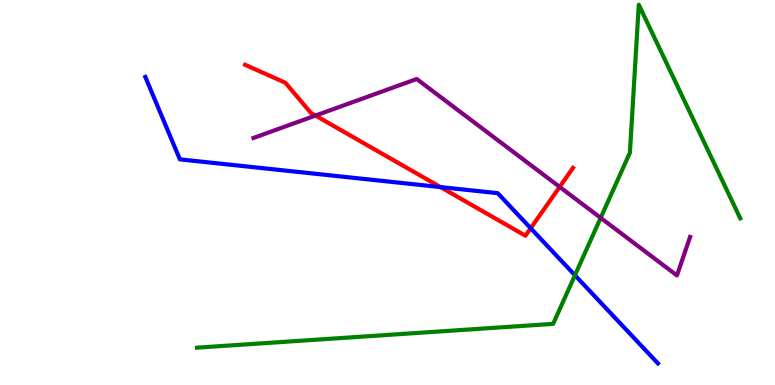[{'lines': ['blue', 'red'], 'intersections': [{'x': 5.68, 'y': 5.14}, {'x': 6.85, 'y': 4.07}]}, {'lines': ['green', 'red'], 'intersections': []}, {'lines': ['purple', 'red'], 'intersections': [{'x': 4.07, 'y': 7.0}, {'x': 7.22, 'y': 5.15}]}, {'lines': ['blue', 'green'], 'intersections': [{'x': 7.42, 'y': 2.85}]}, {'lines': ['blue', 'purple'], 'intersections': []}, {'lines': ['green', 'purple'], 'intersections': [{'x': 7.75, 'y': 4.34}]}]